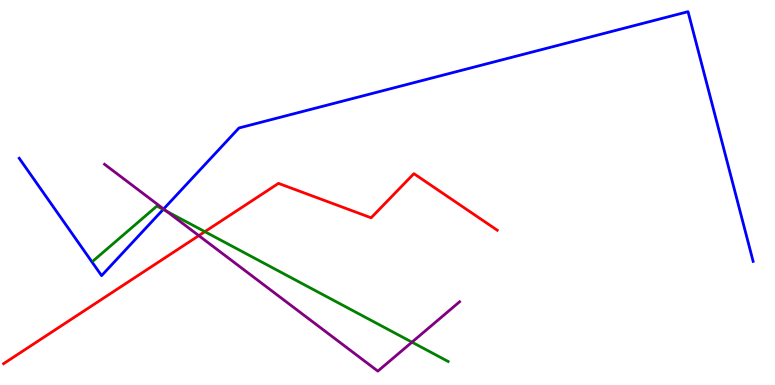[{'lines': ['blue', 'red'], 'intersections': []}, {'lines': ['green', 'red'], 'intersections': [{'x': 2.64, 'y': 3.98}]}, {'lines': ['purple', 'red'], 'intersections': [{'x': 2.57, 'y': 3.88}]}, {'lines': ['blue', 'green'], 'intersections': [{'x': 2.11, 'y': 4.56}]}, {'lines': ['blue', 'purple'], 'intersections': [{'x': 2.11, 'y': 4.57}]}, {'lines': ['green', 'purple'], 'intersections': [{'x': 2.15, 'y': 4.51}, {'x': 5.32, 'y': 1.11}]}]